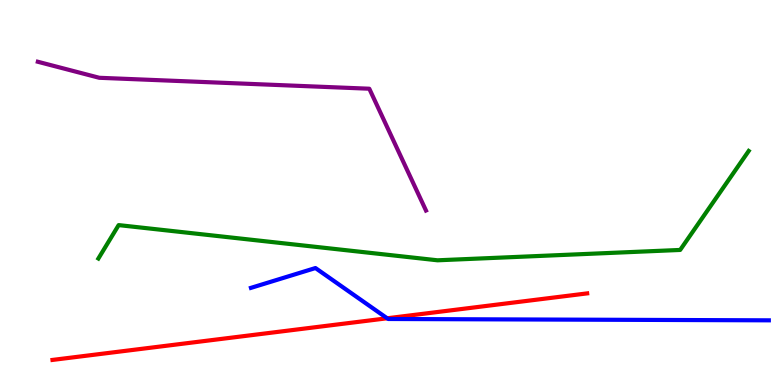[{'lines': ['blue', 'red'], 'intersections': [{'x': 5.0, 'y': 1.73}]}, {'lines': ['green', 'red'], 'intersections': []}, {'lines': ['purple', 'red'], 'intersections': []}, {'lines': ['blue', 'green'], 'intersections': []}, {'lines': ['blue', 'purple'], 'intersections': []}, {'lines': ['green', 'purple'], 'intersections': []}]